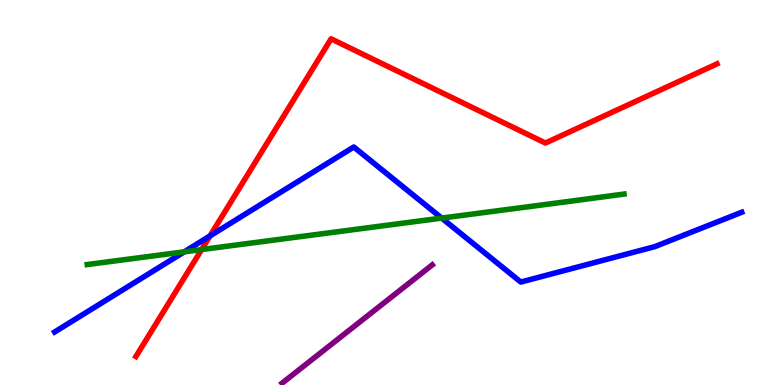[{'lines': ['blue', 'red'], 'intersections': [{'x': 2.71, 'y': 3.87}]}, {'lines': ['green', 'red'], 'intersections': [{'x': 2.6, 'y': 3.52}]}, {'lines': ['purple', 'red'], 'intersections': []}, {'lines': ['blue', 'green'], 'intersections': [{'x': 2.38, 'y': 3.46}, {'x': 5.7, 'y': 4.34}]}, {'lines': ['blue', 'purple'], 'intersections': []}, {'lines': ['green', 'purple'], 'intersections': []}]